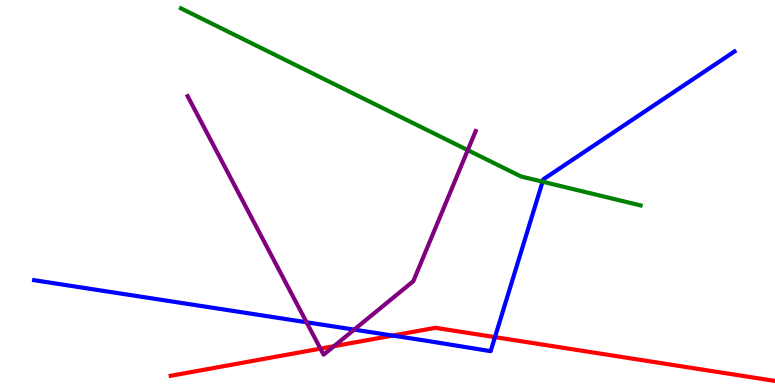[{'lines': ['blue', 'red'], 'intersections': [{'x': 5.07, 'y': 1.28}, {'x': 6.39, 'y': 1.24}]}, {'lines': ['green', 'red'], 'intersections': []}, {'lines': ['purple', 'red'], 'intersections': [{'x': 4.13, 'y': 0.944}, {'x': 4.31, 'y': 1.01}]}, {'lines': ['blue', 'green'], 'intersections': [{'x': 7.0, 'y': 5.28}]}, {'lines': ['blue', 'purple'], 'intersections': [{'x': 3.96, 'y': 1.63}, {'x': 4.57, 'y': 1.44}]}, {'lines': ['green', 'purple'], 'intersections': [{'x': 6.04, 'y': 6.1}]}]